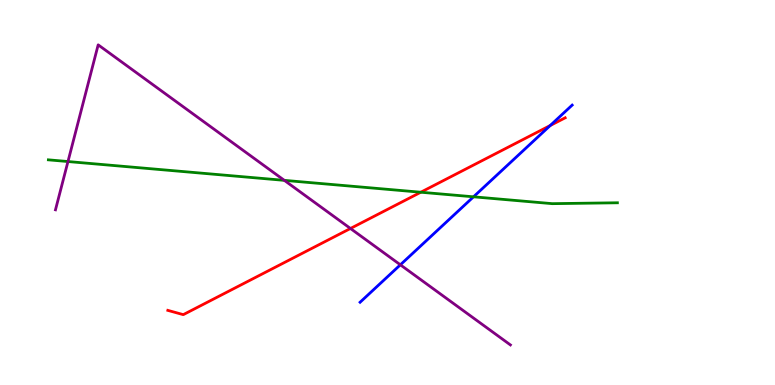[{'lines': ['blue', 'red'], 'intersections': [{'x': 7.1, 'y': 6.74}]}, {'lines': ['green', 'red'], 'intersections': [{'x': 5.43, 'y': 5.01}]}, {'lines': ['purple', 'red'], 'intersections': [{'x': 4.52, 'y': 4.07}]}, {'lines': ['blue', 'green'], 'intersections': [{'x': 6.11, 'y': 4.89}]}, {'lines': ['blue', 'purple'], 'intersections': [{'x': 5.17, 'y': 3.12}]}, {'lines': ['green', 'purple'], 'intersections': [{'x': 0.877, 'y': 5.8}, {'x': 3.67, 'y': 5.32}]}]